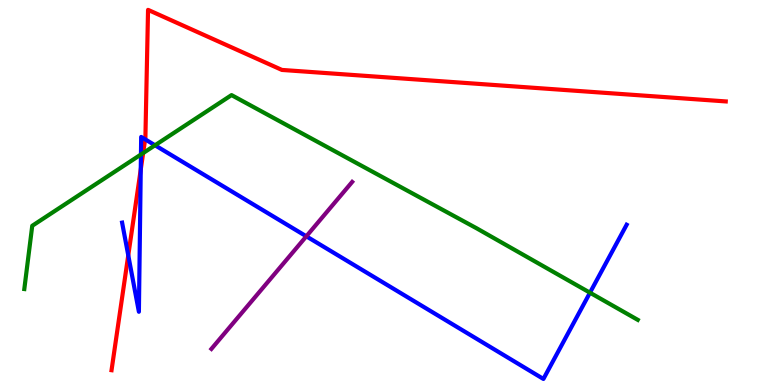[{'lines': ['blue', 'red'], 'intersections': [{'x': 1.66, 'y': 3.37}, {'x': 1.82, 'y': 5.6}, {'x': 1.87, 'y': 6.38}]}, {'lines': ['green', 'red'], 'intersections': [{'x': 1.85, 'y': 6.02}]}, {'lines': ['purple', 'red'], 'intersections': []}, {'lines': ['blue', 'green'], 'intersections': [{'x': 1.82, 'y': 5.99}, {'x': 2.0, 'y': 6.23}, {'x': 7.61, 'y': 2.4}]}, {'lines': ['blue', 'purple'], 'intersections': [{'x': 3.95, 'y': 3.86}]}, {'lines': ['green', 'purple'], 'intersections': []}]